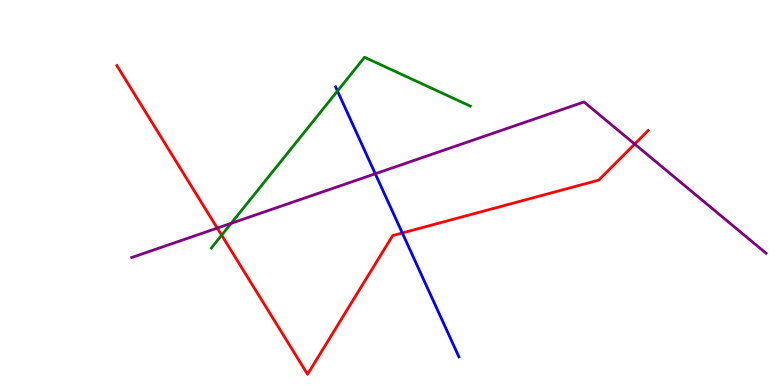[{'lines': ['blue', 'red'], 'intersections': [{'x': 5.19, 'y': 3.95}]}, {'lines': ['green', 'red'], 'intersections': [{'x': 2.86, 'y': 3.89}]}, {'lines': ['purple', 'red'], 'intersections': [{'x': 2.8, 'y': 4.08}, {'x': 8.19, 'y': 6.26}]}, {'lines': ['blue', 'green'], 'intersections': [{'x': 4.35, 'y': 7.64}]}, {'lines': ['blue', 'purple'], 'intersections': [{'x': 4.84, 'y': 5.49}]}, {'lines': ['green', 'purple'], 'intersections': [{'x': 2.98, 'y': 4.2}]}]